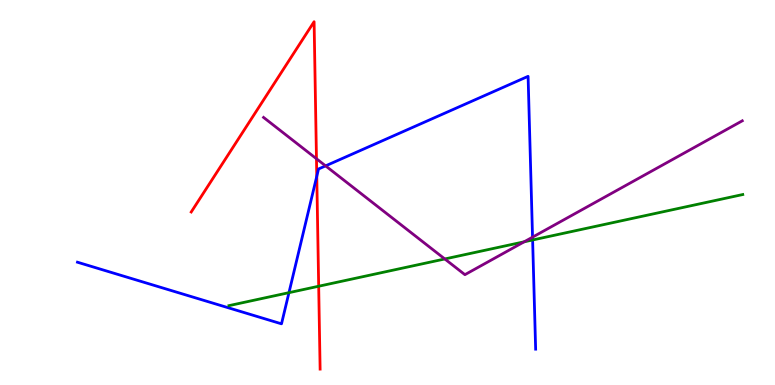[{'lines': ['blue', 'red'], 'intersections': [{'x': 4.09, 'y': 5.42}]}, {'lines': ['green', 'red'], 'intersections': [{'x': 4.11, 'y': 2.57}]}, {'lines': ['purple', 'red'], 'intersections': [{'x': 4.08, 'y': 5.88}]}, {'lines': ['blue', 'green'], 'intersections': [{'x': 3.73, 'y': 2.4}, {'x': 6.87, 'y': 3.77}]}, {'lines': ['blue', 'purple'], 'intersections': [{'x': 4.2, 'y': 5.69}, {'x': 6.87, 'y': 3.84}]}, {'lines': ['green', 'purple'], 'intersections': [{'x': 5.74, 'y': 3.27}, {'x': 6.76, 'y': 3.72}]}]